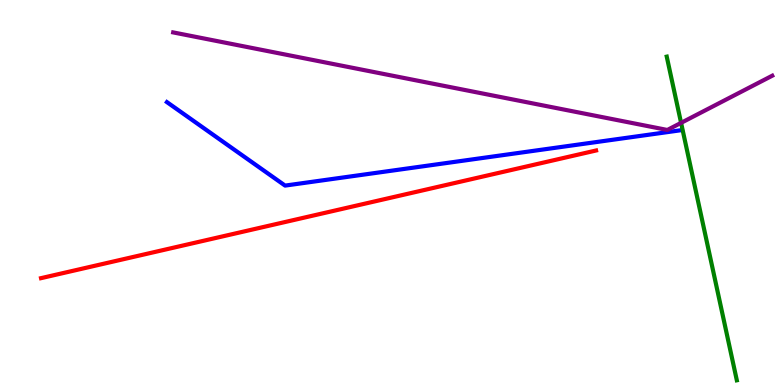[{'lines': ['blue', 'red'], 'intersections': []}, {'lines': ['green', 'red'], 'intersections': []}, {'lines': ['purple', 'red'], 'intersections': []}, {'lines': ['blue', 'green'], 'intersections': []}, {'lines': ['blue', 'purple'], 'intersections': []}, {'lines': ['green', 'purple'], 'intersections': [{'x': 8.79, 'y': 6.81}]}]